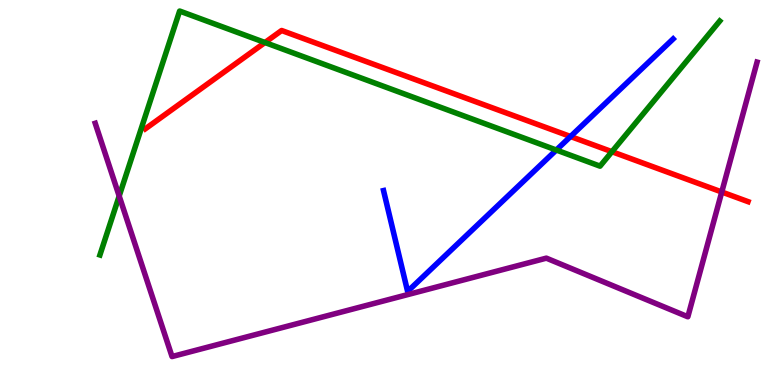[{'lines': ['blue', 'red'], 'intersections': [{'x': 7.36, 'y': 6.45}]}, {'lines': ['green', 'red'], 'intersections': [{'x': 3.42, 'y': 8.9}, {'x': 7.9, 'y': 6.06}]}, {'lines': ['purple', 'red'], 'intersections': [{'x': 9.31, 'y': 5.01}]}, {'lines': ['blue', 'green'], 'intersections': [{'x': 7.18, 'y': 6.1}]}, {'lines': ['blue', 'purple'], 'intersections': []}, {'lines': ['green', 'purple'], 'intersections': [{'x': 1.54, 'y': 4.91}]}]